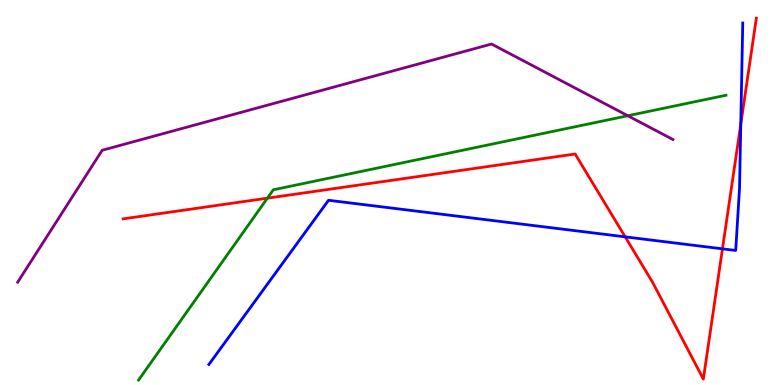[{'lines': ['blue', 'red'], 'intersections': [{'x': 8.07, 'y': 3.85}, {'x': 9.32, 'y': 3.54}, {'x': 9.56, 'y': 6.78}]}, {'lines': ['green', 'red'], 'intersections': [{'x': 3.45, 'y': 4.85}]}, {'lines': ['purple', 'red'], 'intersections': []}, {'lines': ['blue', 'green'], 'intersections': []}, {'lines': ['blue', 'purple'], 'intersections': []}, {'lines': ['green', 'purple'], 'intersections': [{'x': 8.1, 'y': 6.99}]}]